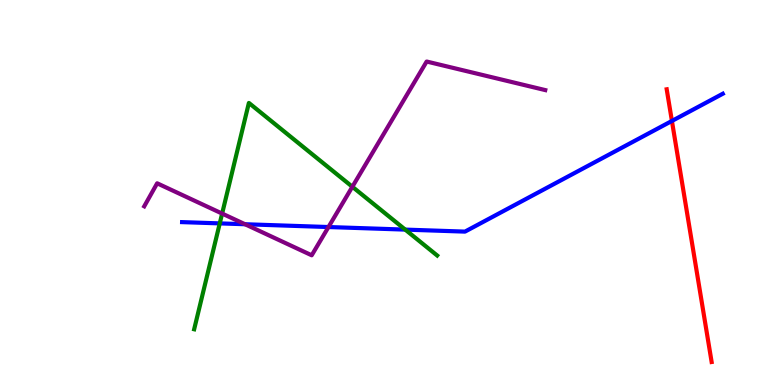[{'lines': ['blue', 'red'], 'intersections': [{'x': 8.67, 'y': 6.86}]}, {'lines': ['green', 'red'], 'intersections': []}, {'lines': ['purple', 'red'], 'intersections': []}, {'lines': ['blue', 'green'], 'intersections': [{'x': 2.84, 'y': 4.2}, {'x': 5.23, 'y': 4.04}]}, {'lines': ['blue', 'purple'], 'intersections': [{'x': 3.16, 'y': 4.18}, {'x': 4.24, 'y': 4.1}]}, {'lines': ['green', 'purple'], 'intersections': [{'x': 2.87, 'y': 4.45}, {'x': 4.55, 'y': 5.15}]}]